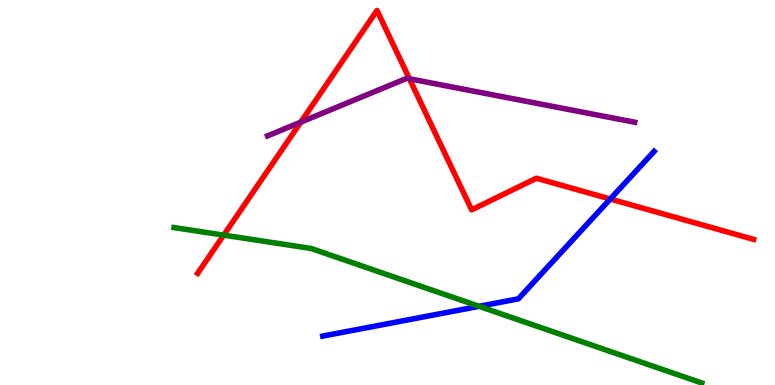[{'lines': ['blue', 'red'], 'intersections': [{'x': 7.87, 'y': 4.83}]}, {'lines': ['green', 'red'], 'intersections': [{'x': 2.89, 'y': 3.89}]}, {'lines': ['purple', 'red'], 'intersections': [{'x': 3.88, 'y': 6.83}, {'x': 5.28, 'y': 7.95}]}, {'lines': ['blue', 'green'], 'intersections': [{'x': 6.18, 'y': 2.04}]}, {'lines': ['blue', 'purple'], 'intersections': []}, {'lines': ['green', 'purple'], 'intersections': []}]